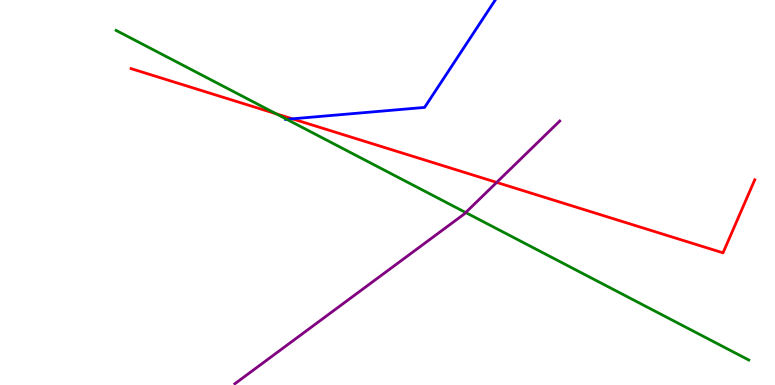[{'lines': ['blue', 'red'], 'intersections': [{'x': 3.77, 'y': 6.91}]}, {'lines': ['green', 'red'], 'intersections': [{'x': 3.56, 'y': 7.05}]}, {'lines': ['purple', 'red'], 'intersections': [{'x': 6.41, 'y': 5.26}]}, {'lines': ['blue', 'green'], 'intersections': [{'x': 3.7, 'y': 6.9}]}, {'lines': ['blue', 'purple'], 'intersections': []}, {'lines': ['green', 'purple'], 'intersections': [{'x': 6.01, 'y': 4.48}]}]